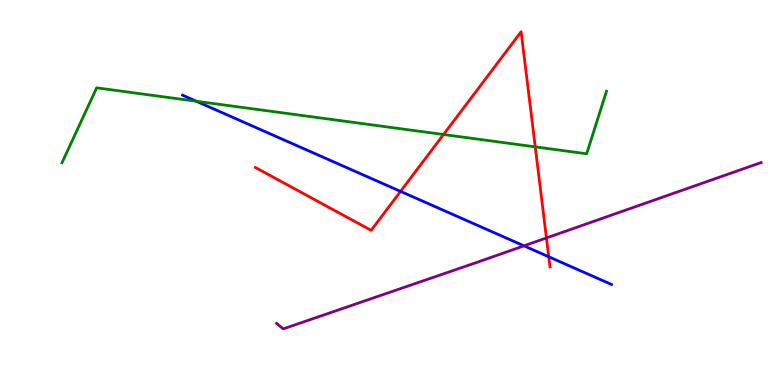[{'lines': ['blue', 'red'], 'intersections': [{'x': 5.17, 'y': 5.03}, {'x': 7.08, 'y': 3.33}]}, {'lines': ['green', 'red'], 'intersections': [{'x': 5.72, 'y': 6.51}, {'x': 6.91, 'y': 6.19}]}, {'lines': ['purple', 'red'], 'intersections': [{'x': 7.05, 'y': 3.82}]}, {'lines': ['blue', 'green'], 'intersections': [{'x': 2.53, 'y': 7.37}]}, {'lines': ['blue', 'purple'], 'intersections': [{'x': 6.76, 'y': 3.61}]}, {'lines': ['green', 'purple'], 'intersections': []}]